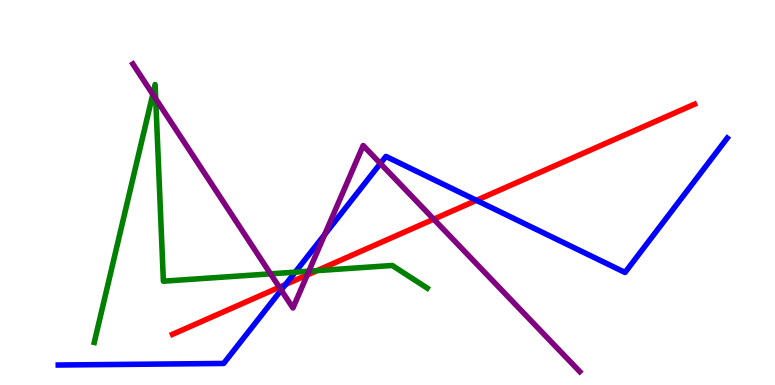[{'lines': ['blue', 'red'], 'intersections': [{'x': 3.68, 'y': 2.61}, {'x': 6.15, 'y': 4.8}]}, {'lines': ['green', 'red'], 'intersections': [{'x': 4.09, 'y': 2.97}]}, {'lines': ['purple', 'red'], 'intersections': [{'x': 3.6, 'y': 2.54}, {'x': 3.96, 'y': 2.86}, {'x': 5.6, 'y': 4.31}]}, {'lines': ['blue', 'green'], 'intersections': [{'x': 3.81, 'y': 2.93}]}, {'lines': ['blue', 'purple'], 'intersections': [{'x': 3.63, 'y': 2.47}, {'x': 4.19, 'y': 3.91}, {'x': 4.91, 'y': 5.75}]}, {'lines': ['green', 'purple'], 'intersections': [{'x': 1.97, 'y': 7.55}, {'x': 2.01, 'y': 7.43}, {'x': 3.49, 'y': 2.89}, {'x': 3.98, 'y': 2.96}]}]